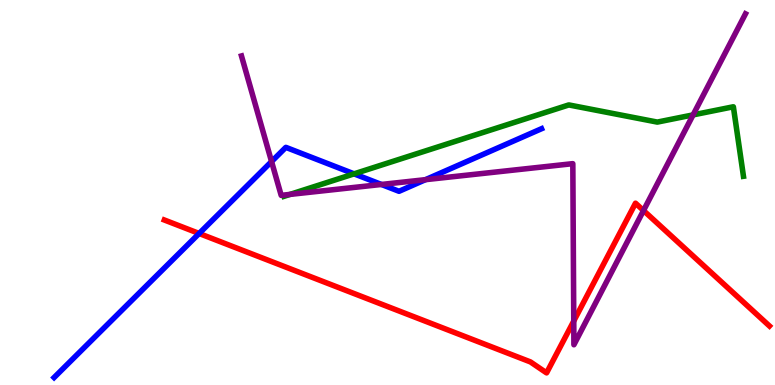[{'lines': ['blue', 'red'], 'intersections': [{'x': 2.57, 'y': 3.94}]}, {'lines': ['green', 'red'], 'intersections': []}, {'lines': ['purple', 'red'], 'intersections': [{'x': 7.4, 'y': 1.66}, {'x': 8.3, 'y': 4.53}]}, {'lines': ['blue', 'green'], 'intersections': [{'x': 4.57, 'y': 5.48}]}, {'lines': ['blue', 'purple'], 'intersections': [{'x': 3.5, 'y': 5.8}, {'x': 4.92, 'y': 5.21}, {'x': 5.49, 'y': 5.33}]}, {'lines': ['green', 'purple'], 'intersections': [{'x': 3.74, 'y': 4.95}, {'x': 8.94, 'y': 7.02}]}]